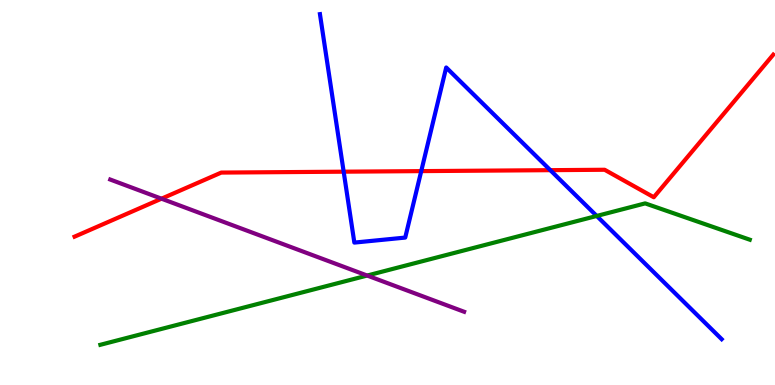[{'lines': ['blue', 'red'], 'intersections': [{'x': 4.43, 'y': 5.54}, {'x': 5.44, 'y': 5.56}, {'x': 7.1, 'y': 5.58}]}, {'lines': ['green', 'red'], 'intersections': []}, {'lines': ['purple', 'red'], 'intersections': [{'x': 2.08, 'y': 4.84}]}, {'lines': ['blue', 'green'], 'intersections': [{'x': 7.7, 'y': 4.39}]}, {'lines': ['blue', 'purple'], 'intersections': []}, {'lines': ['green', 'purple'], 'intersections': [{'x': 4.74, 'y': 2.84}]}]